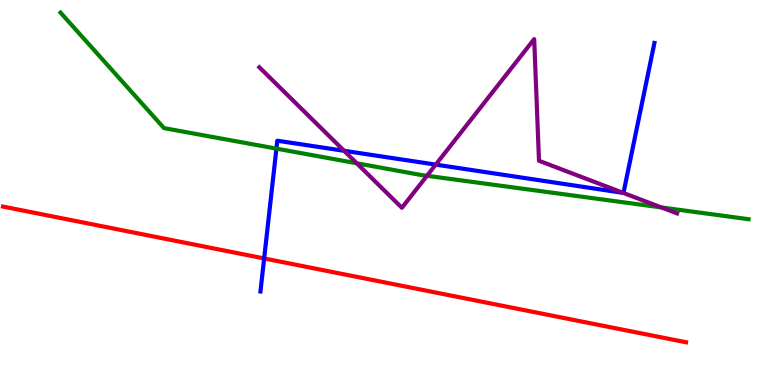[{'lines': ['blue', 'red'], 'intersections': [{'x': 3.41, 'y': 3.29}]}, {'lines': ['green', 'red'], 'intersections': []}, {'lines': ['purple', 'red'], 'intersections': []}, {'lines': ['blue', 'green'], 'intersections': [{'x': 3.57, 'y': 6.14}]}, {'lines': ['blue', 'purple'], 'intersections': [{'x': 4.44, 'y': 6.08}, {'x': 5.62, 'y': 5.72}, {'x': 8.04, 'y': 4.99}]}, {'lines': ['green', 'purple'], 'intersections': [{'x': 4.6, 'y': 5.76}, {'x': 5.51, 'y': 5.43}, {'x': 8.53, 'y': 4.61}]}]